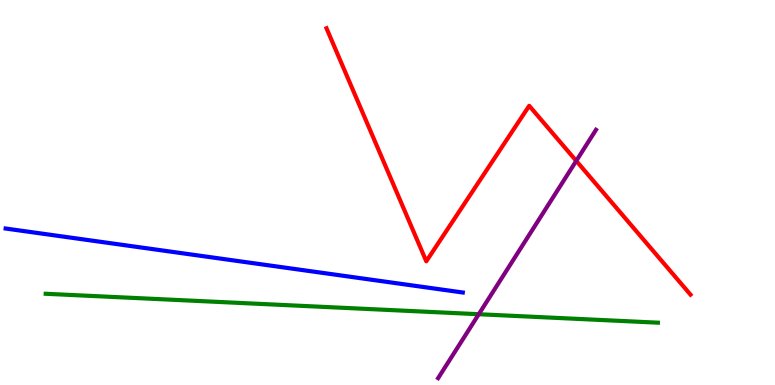[{'lines': ['blue', 'red'], 'intersections': []}, {'lines': ['green', 'red'], 'intersections': []}, {'lines': ['purple', 'red'], 'intersections': [{'x': 7.44, 'y': 5.82}]}, {'lines': ['blue', 'green'], 'intersections': []}, {'lines': ['blue', 'purple'], 'intersections': []}, {'lines': ['green', 'purple'], 'intersections': [{'x': 6.18, 'y': 1.84}]}]